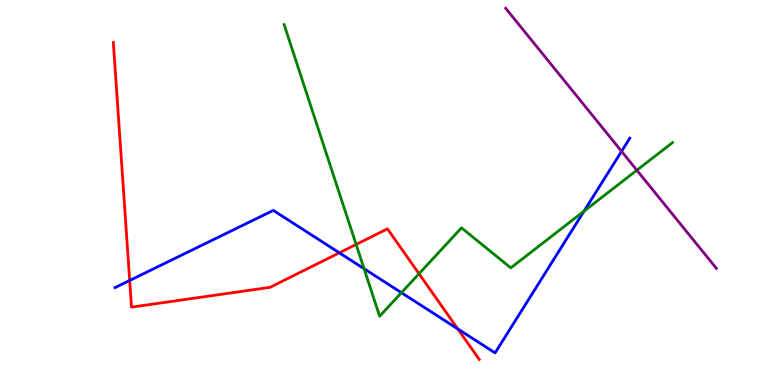[{'lines': ['blue', 'red'], 'intersections': [{'x': 1.67, 'y': 2.72}, {'x': 4.38, 'y': 3.43}, {'x': 5.91, 'y': 1.46}]}, {'lines': ['green', 'red'], 'intersections': [{'x': 4.6, 'y': 3.65}, {'x': 5.41, 'y': 2.89}]}, {'lines': ['purple', 'red'], 'intersections': []}, {'lines': ['blue', 'green'], 'intersections': [{'x': 4.7, 'y': 3.02}, {'x': 5.18, 'y': 2.4}, {'x': 7.54, 'y': 4.52}]}, {'lines': ['blue', 'purple'], 'intersections': [{'x': 8.02, 'y': 6.07}]}, {'lines': ['green', 'purple'], 'intersections': [{'x': 8.22, 'y': 5.58}]}]